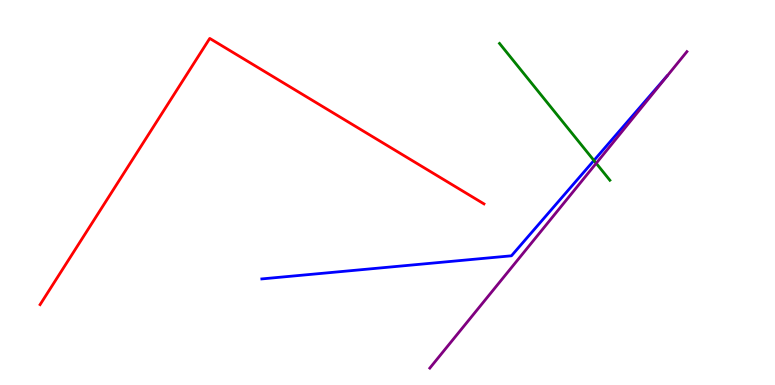[{'lines': ['blue', 'red'], 'intersections': []}, {'lines': ['green', 'red'], 'intersections': []}, {'lines': ['purple', 'red'], 'intersections': []}, {'lines': ['blue', 'green'], 'intersections': [{'x': 7.66, 'y': 5.83}]}, {'lines': ['blue', 'purple'], 'intersections': []}, {'lines': ['green', 'purple'], 'intersections': [{'x': 7.69, 'y': 5.76}]}]